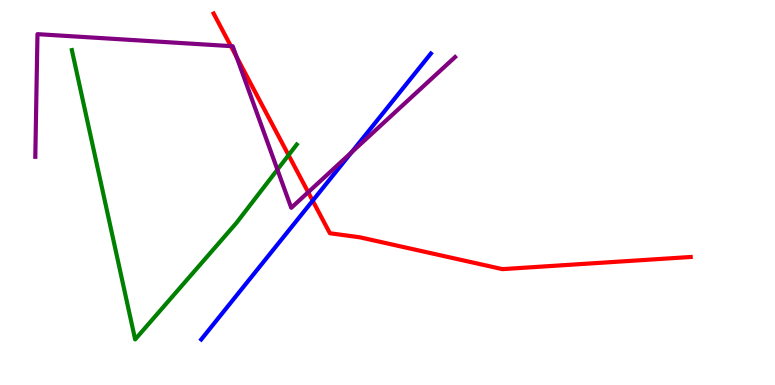[{'lines': ['blue', 'red'], 'intersections': [{'x': 4.03, 'y': 4.79}]}, {'lines': ['green', 'red'], 'intersections': [{'x': 3.72, 'y': 5.97}]}, {'lines': ['purple', 'red'], 'intersections': [{'x': 2.98, 'y': 8.8}, {'x': 3.05, 'y': 8.52}, {'x': 3.98, 'y': 5.01}]}, {'lines': ['blue', 'green'], 'intersections': []}, {'lines': ['blue', 'purple'], 'intersections': [{'x': 4.54, 'y': 6.04}]}, {'lines': ['green', 'purple'], 'intersections': [{'x': 3.58, 'y': 5.59}]}]